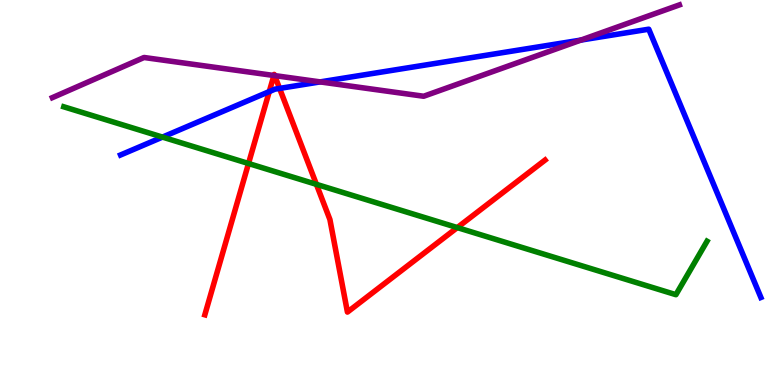[{'lines': ['blue', 'red'], 'intersections': [{'x': 3.47, 'y': 7.62}, {'x': 3.61, 'y': 7.7}]}, {'lines': ['green', 'red'], 'intersections': [{'x': 3.21, 'y': 5.75}, {'x': 4.08, 'y': 5.21}, {'x': 5.9, 'y': 4.09}]}, {'lines': ['purple', 'red'], 'intersections': [{'x': 3.53, 'y': 8.04}, {'x': 3.54, 'y': 8.04}]}, {'lines': ['blue', 'green'], 'intersections': [{'x': 2.1, 'y': 6.44}]}, {'lines': ['blue', 'purple'], 'intersections': [{'x': 4.13, 'y': 7.87}, {'x': 7.5, 'y': 8.96}]}, {'lines': ['green', 'purple'], 'intersections': []}]